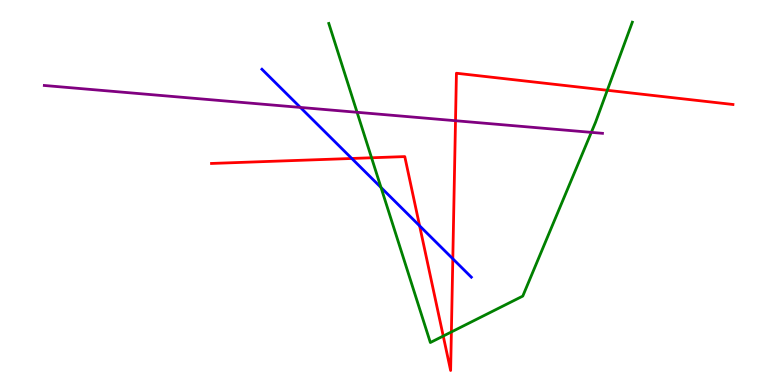[{'lines': ['blue', 'red'], 'intersections': [{'x': 4.54, 'y': 5.88}, {'x': 5.41, 'y': 4.13}, {'x': 5.84, 'y': 3.28}]}, {'lines': ['green', 'red'], 'intersections': [{'x': 4.79, 'y': 5.9}, {'x': 5.72, 'y': 1.27}, {'x': 5.82, 'y': 1.38}, {'x': 7.84, 'y': 7.65}]}, {'lines': ['purple', 'red'], 'intersections': [{'x': 5.88, 'y': 6.86}]}, {'lines': ['blue', 'green'], 'intersections': [{'x': 4.92, 'y': 5.13}]}, {'lines': ['blue', 'purple'], 'intersections': [{'x': 3.88, 'y': 7.21}]}, {'lines': ['green', 'purple'], 'intersections': [{'x': 4.61, 'y': 7.08}, {'x': 7.63, 'y': 6.56}]}]